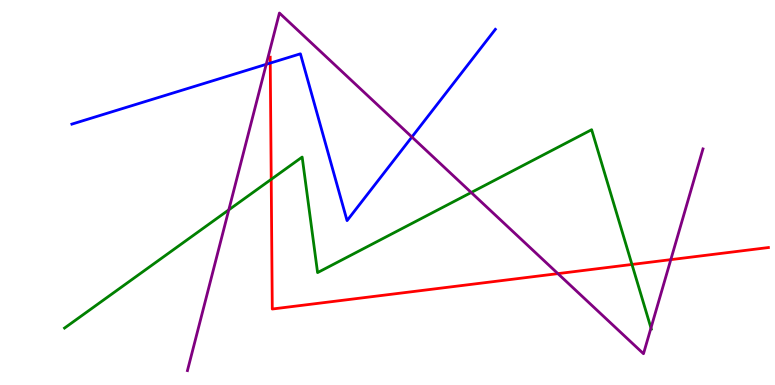[{'lines': ['blue', 'red'], 'intersections': [{'x': 3.49, 'y': 8.36}]}, {'lines': ['green', 'red'], 'intersections': [{'x': 3.5, 'y': 5.34}, {'x': 8.15, 'y': 3.13}]}, {'lines': ['purple', 'red'], 'intersections': [{'x': 7.2, 'y': 2.89}, {'x': 8.66, 'y': 3.26}]}, {'lines': ['blue', 'green'], 'intersections': []}, {'lines': ['blue', 'purple'], 'intersections': [{'x': 3.44, 'y': 8.33}, {'x': 5.31, 'y': 6.44}]}, {'lines': ['green', 'purple'], 'intersections': [{'x': 2.95, 'y': 4.55}, {'x': 6.08, 'y': 5.0}, {'x': 8.4, 'y': 1.48}]}]